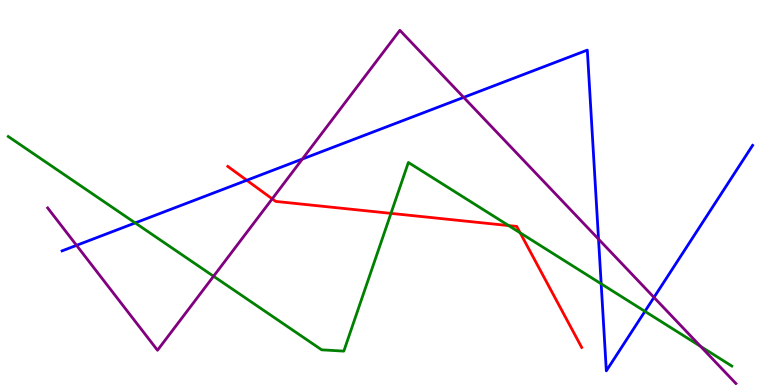[{'lines': ['blue', 'red'], 'intersections': [{'x': 3.18, 'y': 5.32}]}, {'lines': ['green', 'red'], 'intersections': [{'x': 5.04, 'y': 4.46}, {'x': 6.56, 'y': 4.14}, {'x': 6.71, 'y': 3.95}]}, {'lines': ['purple', 'red'], 'intersections': [{'x': 3.51, 'y': 4.84}]}, {'lines': ['blue', 'green'], 'intersections': [{'x': 1.74, 'y': 4.21}, {'x': 7.76, 'y': 2.63}, {'x': 8.32, 'y': 1.91}]}, {'lines': ['blue', 'purple'], 'intersections': [{'x': 0.988, 'y': 3.63}, {'x': 3.9, 'y': 5.87}, {'x': 5.98, 'y': 7.47}, {'x': 7.72, 'y': 3.79}, {'x': 8.44, 'y': 2.28}]}, {'lines': ['green', 'purple'], 'intersections': [{'x': 2.76, 'y': 2.82}, {'x': 9.04, 'y': 1.0}]}]